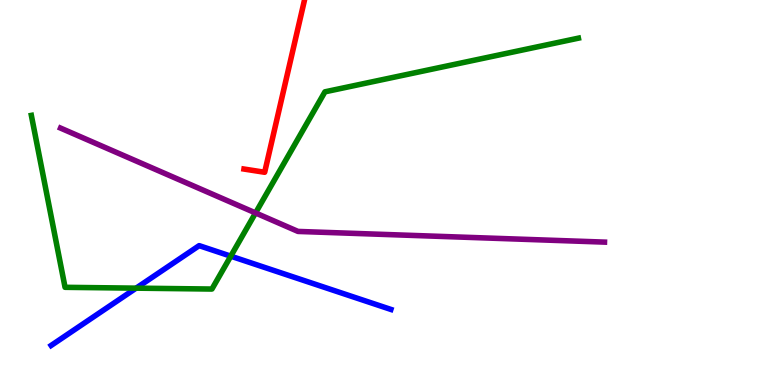[{'lines': ['blue', 'red'], 'intersections': []}, {'lines': ['green', 'red'], 'intersections': []}, {'lines': ['purple', 'red'], 'intersections': []}, {'lines': ['blue', 'green'], 'intersections': [{'x': 1.76, 'y': 2.52}, {'x': 2.98, 'y': 3.35}]}, {'lines': ['blue', 'purple'], 'intersections': []}, {'lines': ['green', 'purple'], 'intersections': [{'x': 3.3, 'y': 4.47}]}]